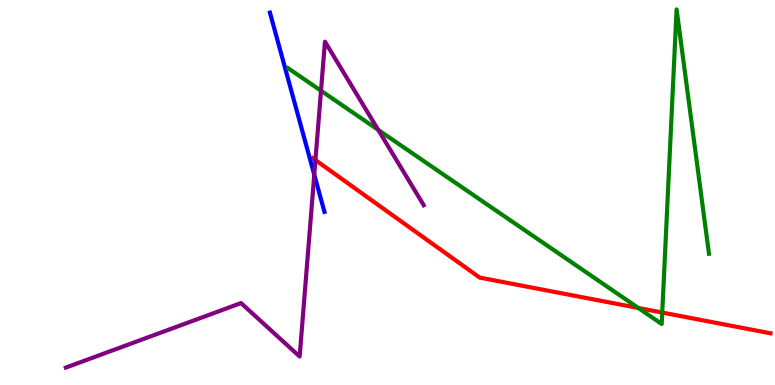[{'lines': ['blue', 'red'], 'intersections': []}, {'lines': ['green', 'red'], 'intersections': [{'x': 8.24, 'y': 2.0}, {'x': 8.55, 'y': 1.88}]}, {'lines': ['purple', 'red'], 'intersections': [{'x': 4.07, 'y': 5.84}]}, {'lines': ['blue', 'green'], 'intersections': []}, {'lines': ['blue', 'purple'], 'intersections': [{'x': 4.06, 'y': 5.46}]}, {'lines': ['green', 'purple'], 'intersections': [{'x': 4.14, 'y': 7.64}, {'x': 4.88, 'y': 6.63}]}]